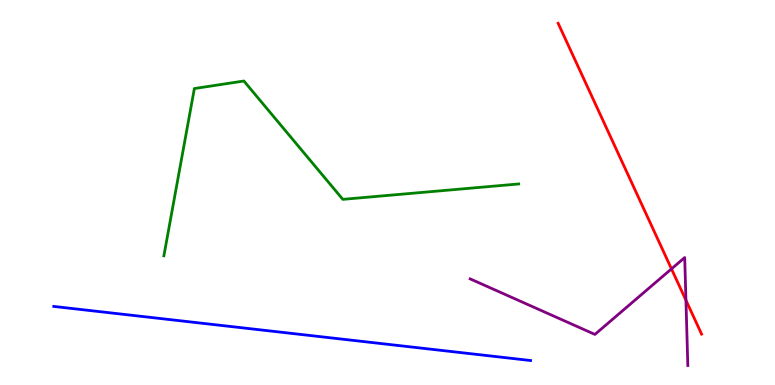[{'lines': ['blue', 'red'], 'intersections': []}, {'lines': ['green', 'red'], 'intersections': []}, {'lines': ['purple', 'red'], 'intersections': [{'x': 8.66, 'y': 3.02}, {'x': 8.85, 'y': 2.2}]}, {'lines': ['blue', 'green'], 'intersections': []}, {'lines': ['blue', 'purple'], 'intersections': []}, {'lines': ['green', 'purple'], 'intersections': []}]